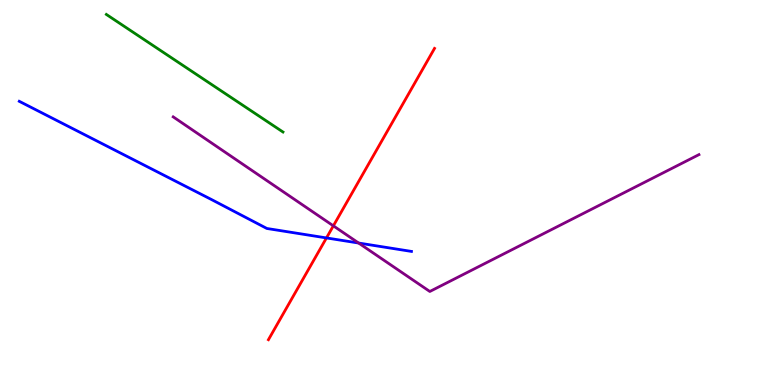[{'lines': ['blue', 'red'], 'intersections': [{'x': 4.21, 'y': 3.82}]}, {'lines': ['green', 'red'], 'intersections': []}, {'lines': ['purple', 'red'], 'intersections': [{'x': 4.3, 'y': 4.13}]}, {'lines': ['blue', 'green'], 'intersections': []}, {'lines': ['blue', 'purple'], 'intersections': [{'x': 4.63, 'y': 3.69}]}, {'lines': ['green', 'purple'], 'intersections': []}]